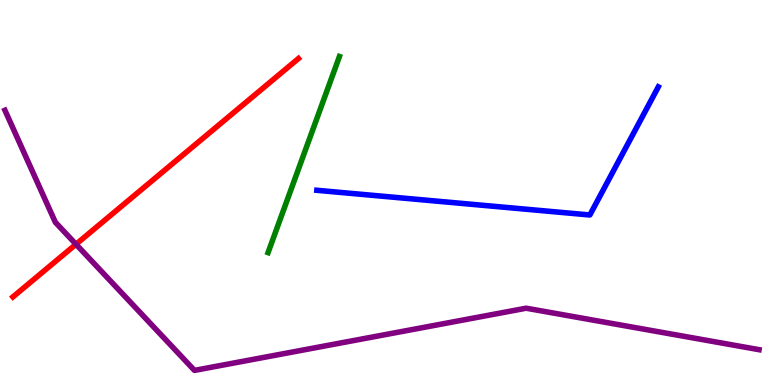[{'lines': ['blue', 'red'], 'intersections': []}, {'lines': ['green', 'red'], 'intersections': []}, {'lines': ['purple', 'red'], 'intersections': [{'x': 0.98, 'y': 3.66}]}, {'lines': ['blue', 'green'], 'intersections': []}, {'lines': ['blue', 'purple'], 'intersections': []}, {'lines': ['green', 'purple'], 'intersections': []}]